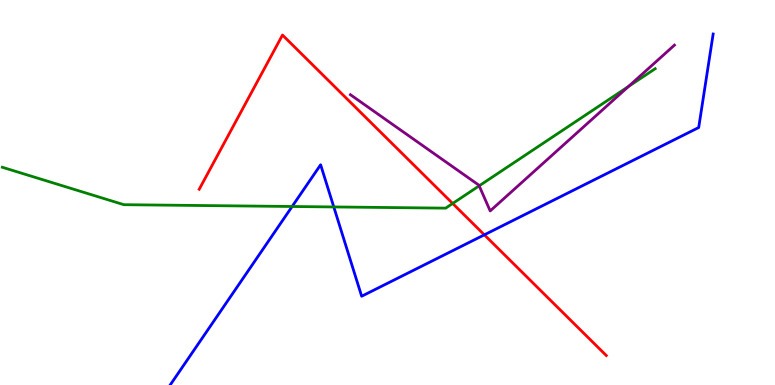[{'lines': ['blue', 'red'], 'intersections': [{'x': 6.25, 'y': 3.9}]}, {'lines': ['green', 'red'], 'intersections': [{'x': 5.84, 'y': 4.71}]}, {'lines': ['purple', 'red'], 'intersections': []}, {'lines': ['blue', 'green'], 'intersections': [{'x': 3.77, 'y': 4.64}, {'x': 4.31, 'y': 4.62}]}, {'lines': ['blue', 'purple'], 'intersections': []}, {'lines': ['green', 'purple'], 'intersections': [{'x': 6.18, 'y': 5.17}, {'x': 8.11, 'y': 7.75}]}]